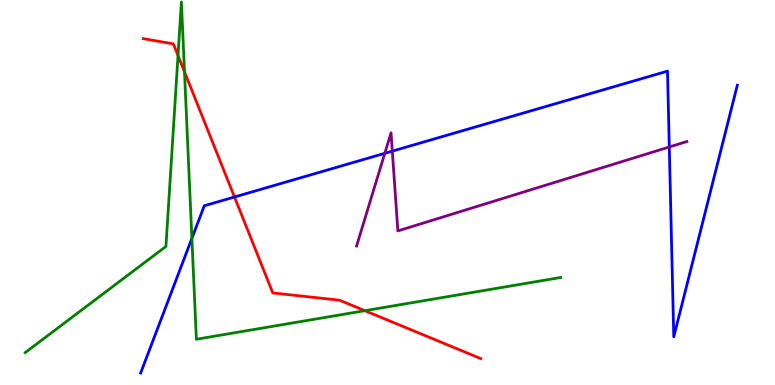[{'lines': ['blue', 'red'], 'intersections': [{'x': 3.03, 'y': 4.88}]}, {'lines': ['green', 'red'], 'intersections': [{'x': 2.3, 'y': 8.56}, {'x': 2.38, 'y': 8.13}, {'x': 4.71, 'y': 1.93}]}, {'lines': ['purple', 'red'], 'intersections': []}, {'lines': ['blue', 'green'], 'intersections': [{'x': 2.48, 'y': 3.81}]}, {'lines': ['blue', 'purple'], 'intersections': [{'x': 4.97, 'y': 6.02}, {'x': 5.06, 'y': 6.07}, {'x': 8.64, 'y': 6.18}]}, {'lines': ['green', 'purple'], 'intersections': []}]